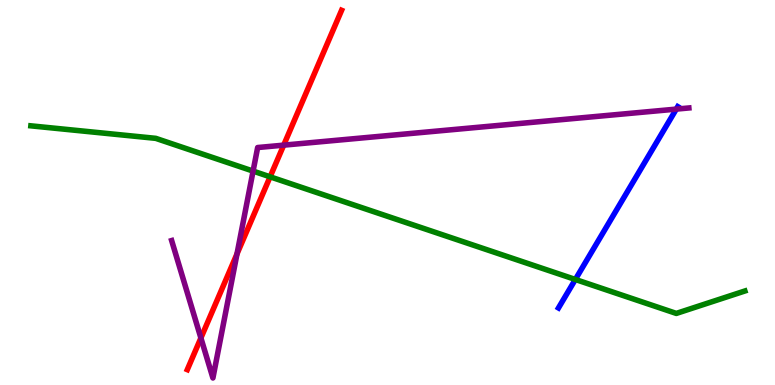[{'lines': ['blue', 'red'], 'intersections': []}, {'lines': ['green', 'red'], 'intersections': [{'x': 3.49, 'y': 5.41}]}, {'lines': ['purple', 'red'], 'intersections': [{'x': 2.59, 'y': 1.22}, {'x': 3.06, 'y': 3.41}, {'x': 3.66, 'y': 6.23}]}, {'lines': ['blue', 'green'], 'intersections': [{'x': 7.42, 'y': 2.74}]}, {'lines': ['blue', 'purple'], 'intersections': [{'x': 8.73, 'y': 7.17}]}, {'lines': ['green', 'purple'], 'intersections': [{'x': 3.27, 'y': 5.56}]}]